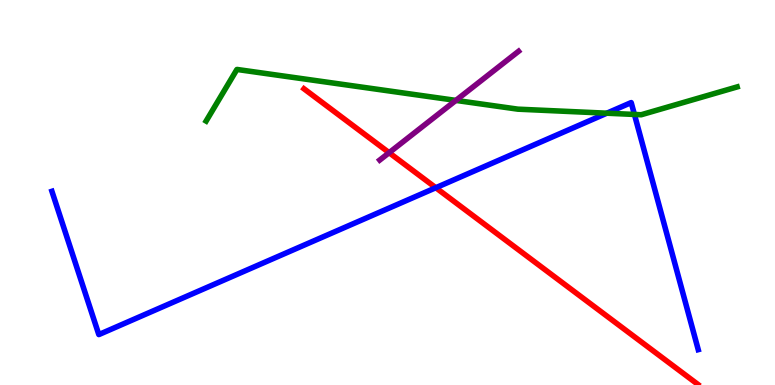[{'lines': ['blue', 'red'], 'intersections': [{'x': 5.62, 'y': 5.12}]}, {'lines': ['green', 'red'], 'intersections': []}, {'lines': ['purple', 'red'], 'intersections': [{'x': 5.02, 'y': 6.03}]}, {'lines': ['blue', 'green'], 'intersections': [{'x': 7.83, 'y': 7.06}, {'x': 8.19, 'y': 7.03}]}, {'lines': ['blue', 'purple'], 'intersections': []}, {'lines': ['green', 'purple'], 'intersections': [{'x': 5.88, 'y': 7.39}]}]